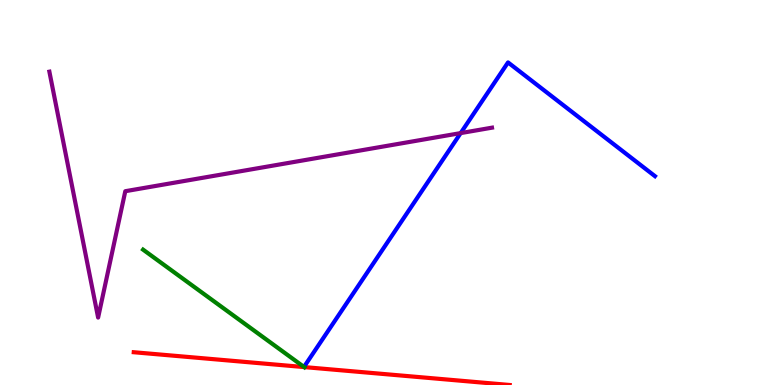[{'lines': ['blue', 'red'], 'intersections': []}, {'lines': ['green', 'red'], 'intersections': [{'x': 3.92, 'y': 0.466}]}, {'lines': ['purple', 'red'], 'intersections': []}, {'lines': ['blue', 'green'], 'intersections': []}, {'lines': ['blue', 'purple'], 'intersections': [{'x': 5.94, 'y': 6.54}]}, {'lines': ['green', 'purple'], 'intersections': []}]